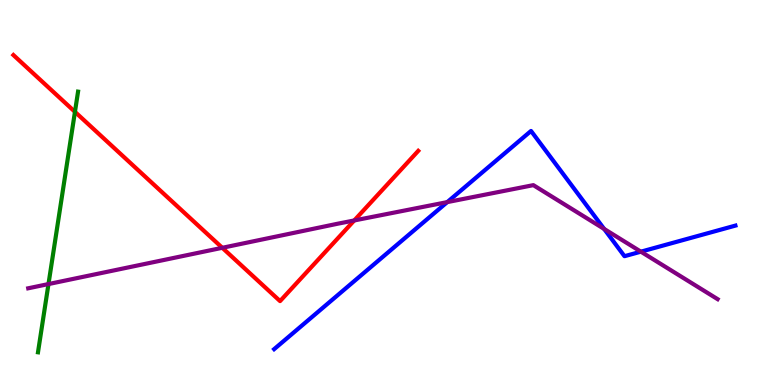[{'lines': ['blue', 'red'], 'intersections': []}, {'lines': ['green', 'red'], 'intersections': [{'x': 0.967, 'y': 7.09}]}, {'lines': ['purple', 'red'], 'intersections': [{'x': 2.87, 'y': 3.56}, {'x': 4.57, 'y': 4.27}]}, {'lines': ['blue', 'green'], 'intersections': []}, {'lines': ['blue', 'purple'], 'intersections': [{'x': 5.77, 'y': 4.75}, {'x': 7.8, 'y': 4.05}, {'x': 8.27, 'y': 3.46}]}, {'lines': ['green', 'purple'], 'intersections': [{'x': 0.626, 'y': 2.62}]}]